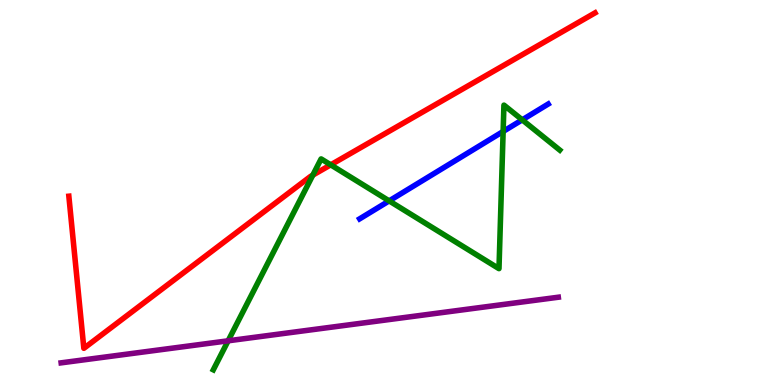[{'lines': ['blue', 'red'], 'intersections': []}, {'lines': ['green', 'red'], 'intersections': [{'x': 4.04, 'y': 5.45}, {'x': 4.27, 'y': 5.72}]}, {'lines': ['purple', 'red'], 'intersections': []}, {'lines': ['blue', 'green'], 'intersections': [{'x': 5.02, 'y': 4.78}, {'x': 6.49, 'y': 6.59}, {'x': 6.74, 'y': 6.89}]}, {'lines': ['blue', 'purple'], 'intersections': []}, {'lines': ['green', 'purple'], 'intersections': [{'x': 2.94, 'y': 1.15}]}]